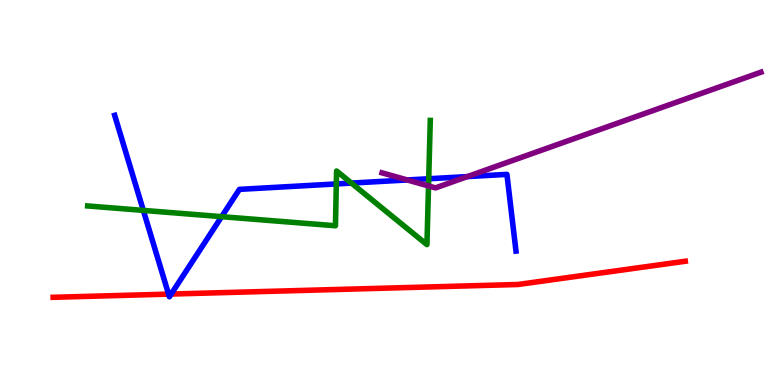[{'lines': ['blue', 'red'], 'intersections': [{'x': 2.18, 'y': 2.36}, {'x': 2.21, 'y': 2.36}]}, {'lines': ['green', 'red'], 'intersections': []}, {'lines': ['purple', 'red'], 'intersections': []}, {'lines': ['blue', 'green'], 'intersections': [{'x': 1.85, 'y': 4.54}, {'x': 2.86, 'y': 4.37}, {'x': 4.34, 'y': 5.22}, {'x': 4.53, 'y': 5.24}, {'x': 5.53, 'y': 5.36}]}, {'lines': ['blue', 'purple'], 'intersections': [{'x': 5.25, 'y': 5.33}, {'x': 6.03, 'y': 5.41}]}, {'lines': ['green', 'purple'], 'intersections': [{'x': 5.53, 'y': 5.17}]}]